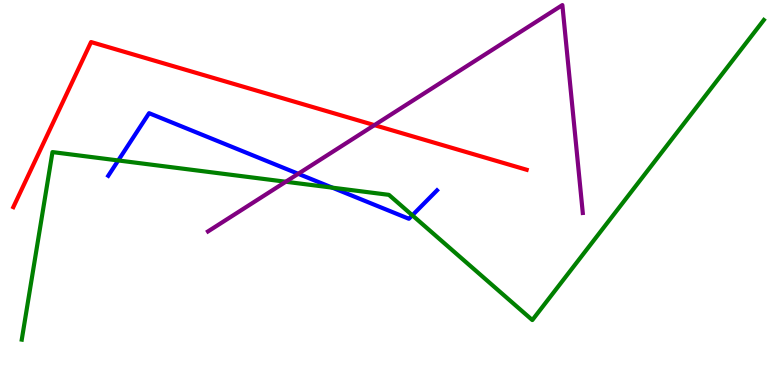[{'lines': ['blue', 'red'], 'intersections': []}, {'lines': ['green', 'red'], 'intersections': []}, {'lines': ['purple', 'red'], 'intersections': [{'x': 4.83, 'y': 6.75}]}, {'lines': ['blue', 'green'], 'intersections': [{'x': 1.53, 'y': 5.83}, {'x': 4.29, 'y': 5.13}, {'x': 5.32, 'y': 4.41}]}, {'lines': ['blue', 'purple'], 'intersections': [{'x': 3.85, 'y': 5.49}]}, {'lines': ['green', 'purple'], 'intersections': [{'x': 3.69, 'y': 5.28}]}]